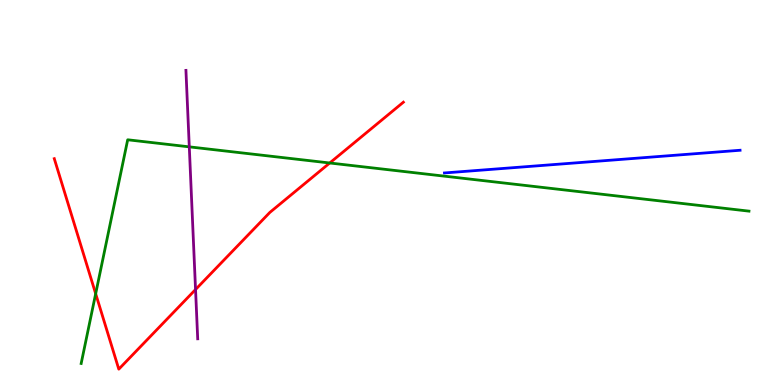[{'lines': ['blue', 'red'], 'intersections': []}, {'lines': ['green', 'red'], 'intersections': [{'x': 1.23, 'y': 2.37}, {'x': 4.25, 'y': 5.77}]}, {'lines': ['purple', 'red'], 'intersections': [{'x': 2.52, 'y': 2.48}]}, {'lines': ['blue', 'green'], 'intersections': []}, {'lines': ['blue', 'purple'], 'intersections': []}, {'lines': ['green', 'purple'], 'intersections': [{'x': 2.44, 'y': 6.19}]}]